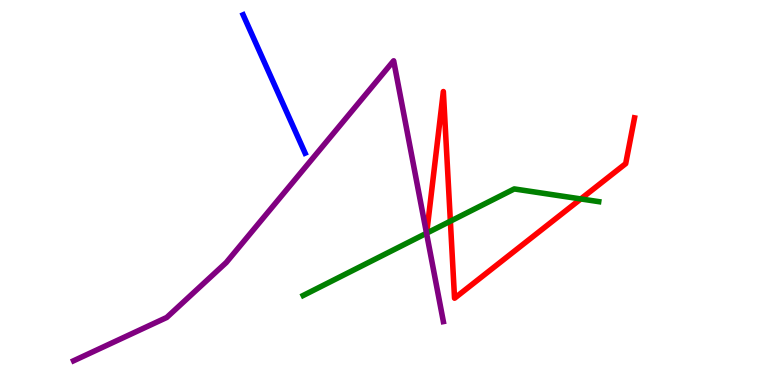[{'lines': ['blue', 'red'], 'intersections': []}, {'lines': ['green', 'red'], 'intersections': [{'x': 5.81, 'y': 4.25}, {'x': 7.49, 'y': 4.83}]}, {'lines': ['purple', 'red'], 'intersections': []}, {'lines': ['blue', 'green'], 'intersections': []}, {'lines': ['blue', 'purple'], 'intersections': []}, {'lines': ['green', 'purple'], 'intersections': [{'x': 5.5, 'y': 3.94}]}]